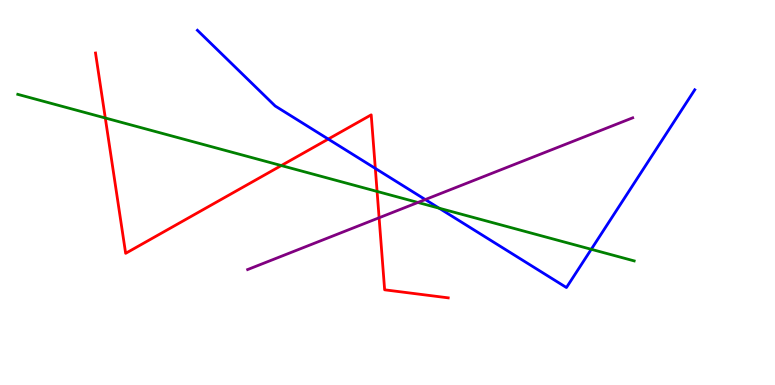[{'lines': ['blue', 'red'], 'intersections': [{'x': 4.24, 'y': 6.39}, {'x': 4.84, 'y': 5.63}]}, {'lines': ['green', 'red'], 'intersections': [{'x': 1.36, 'y': 6.94}, {'x': 3.63, 'y': 5.7}, {'x': 4.87, 'y': 5.03}]}, {'lines': ['purple', 'red'], 'intersections': [{'x': 4.89, 'y': 4.34}]}, {'lines': ['blue', 'green'], 'intersections': [{'x': 5.67, 'y': 4.59}, {'x': 7.63, 'y': 3.52}]}, {'lines': ['blue', 'purple'], 'intersections': [{'x': 5.49, 'y': 4.82}]}, {'lines': ['green', 'purple'], 'intersections': [{'x': 5.39, 'y': 4.74}]}]